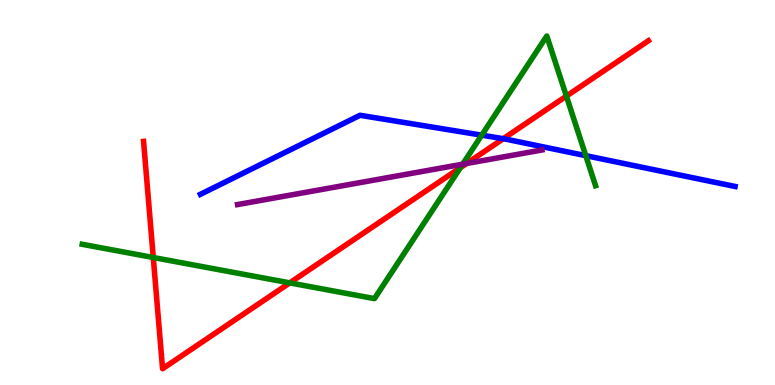[{'lines': ['blue', 'red'], 'intersections': [{'x': 6.49, 'y': 6.4}]}, {'lines': ['green', 'red'], 'intersections': [{'x': 1.98, 'y': 3.31}, {'x': 3.74, 'y': 2.65}, {'x': 5.94, 'y': 5.65}, {'x': 7.31, 'y': 7.5}]}, {'lines': ['purple', 'red'], 'intersections': [{'x': 6.02, 'y': 5.75}]}, {'lines': ['blue', 'green'], 'intersections': [{'x': 6.22, 'y': 6.49}, {'x': 7.56, 'y': 5.96}]}, {'lines': ['blue', 'purple'], 'intersections': []}, {'lines': ['green', 'purple'], 'intersections': [{'x': 5.97, 'y': 5.74}]}]